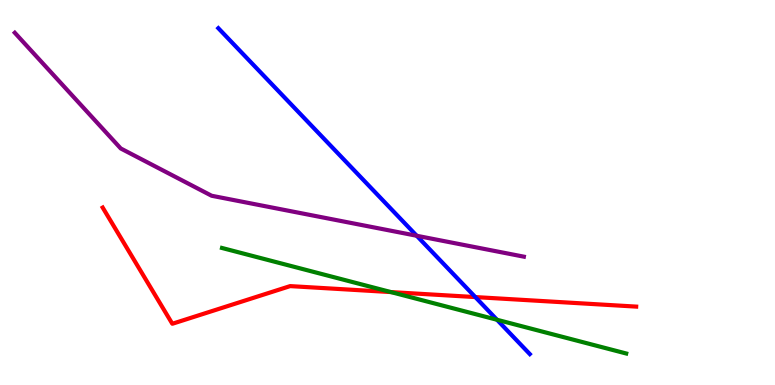[{'lines': ['blue', 'red'], 'intersections': [{'x': 6.13, 'y': 2.28}]}, {'lines': ['green', 'red'], 'intersections': [{'x': 5.04, 'y': 2.41}]}, {'lines': ['purple', 'red'], 'intersections': []}, {'lines': ['blue', 'green'], 'intersections': [{'x': 6.41, 'y': 1.69}]}, {'lines': ['blue', 'purple'], 'intersections': [{'x': 5.38, 'y': 3.88}]}, {'lines': ['green', 'purple'], 'intersections': []}]